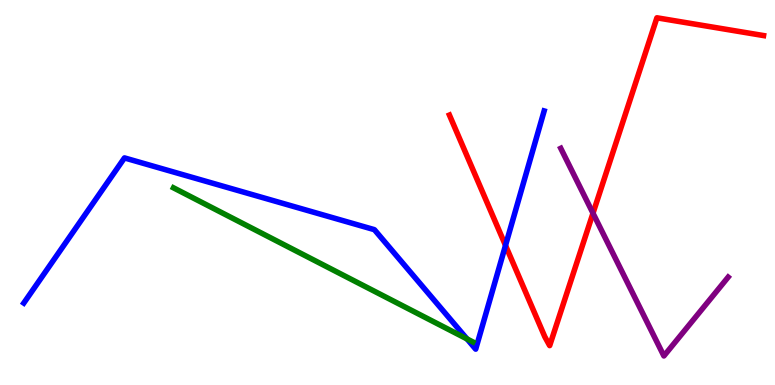[{'lines': ['blue', 'red'], 'intersections': [{'x': 6.52, 'y': 3.63}]}, {'lines': ['green', 'red'], 'intersections': []}, {'lines': ['purple', 'red'], 'intersections': [{'x': 7.65, 'y': 4.46}]}, {'lines': ['blue', 'green'], 'intersections': [{'x': 6.03, 'y': 1.2}]}, {'lines': ['blue', 'purple'], 'intersections': []}, {'lines': ['green', 'purple'], 'intersections': []}]